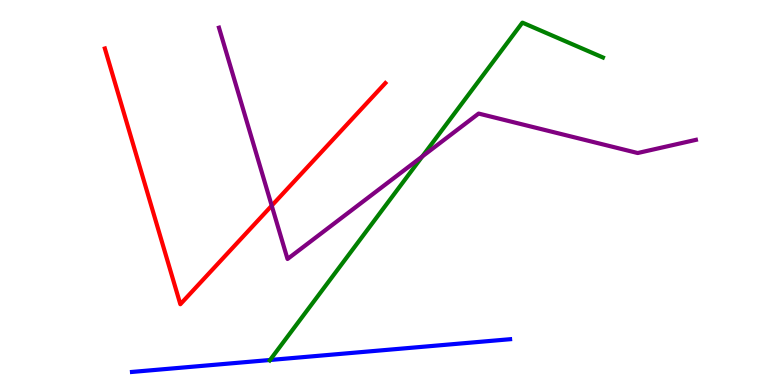[{'lines': ['blue', 'red'], 'intersections': []}, {'lines': ['green', 'red'], 'intersections': []}, {'lines': ['purple', 'red'], 'intersections': [{'x': 3.51, 'y': 4.66}]}, {'lines': ['blue', 'green'], 'intersections': [{'x': 3.48, 'y': 0.65}]}, {'lines': ['blue', 'purple'], 'intersections': []}, {'lines': ['green', 'purple'], 'intersections': [{'x': 5.45, 'y': 5.94}]}]